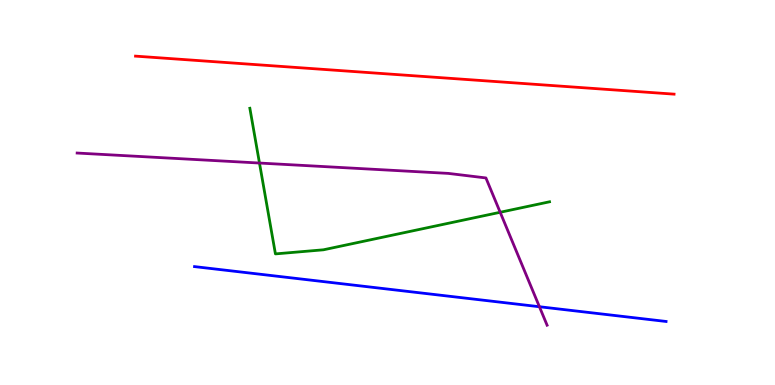[{'lines': ['blue', 'red'], 'intersections': []}, {'lines': ['green', 'red'], 'intersections': []}, {'lines': ['purple', 'red'], 'intersections': []}, {'lines': ['blue', 'green'], 'intersections': []}, {'lines': ['blue', 'purple'], 'intersections': [{'x': 6.96, 'y': 2.03}]}, {'lines': ['green', 'purple'], 'intersections': [{'x': 3.35, 'y': 5.77}, {'x': 6.45, 'y': 4.49}]}]